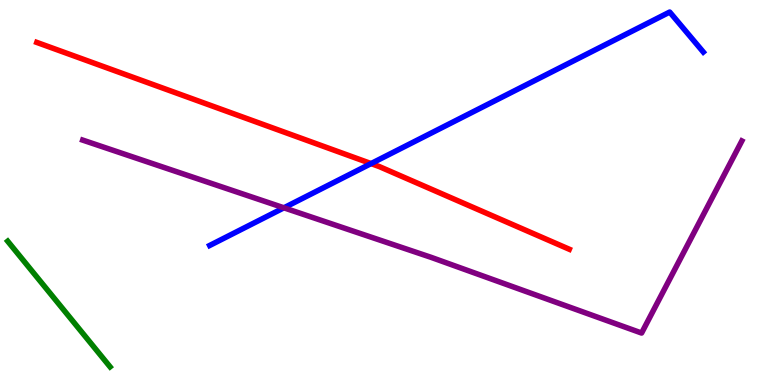[{'lines': ['blue', 'red'], 'intersections': [{'x': 4.79, 'y': 5.75}]}, {'lines': ['green', 'red'], 'intersections': []}, {'lines': ['purple', 'red'], 'intersections': []}, {'lines': ['blue', 'green'], 'intersections': []}, {'lines': ['blue', 'purple'], 'intersections': [{'x': 3.66, 'y': 4.6}]}, {'lines': ['green', 'purple'], 'intersections': []}]